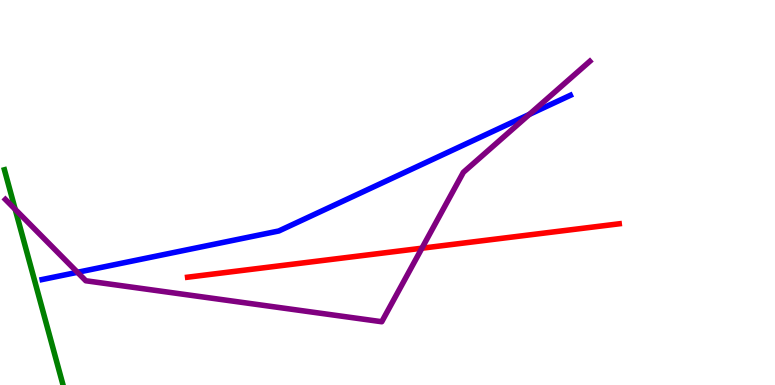[{'lines': ['blue', 'red'], 'intersections': []}, {'lines': ['green', 'red'], 'intersections': []}, {'lines': ['purple', 'red'], 'intersections': [{'x': 5.44, 'y': 3.55}]}, {'lines': ['blue', 'green'], 'intersections': []}, {'lines': ['blue', 'purple'], 'intersections': [{'x': 0.999, 'y': 2.93}, {'x': 6.83, 'y': 7.03}]}, {'lines': ['green', 'purple'], 'intersections': [{'x': 0.196, 'y': 4.56}]}]